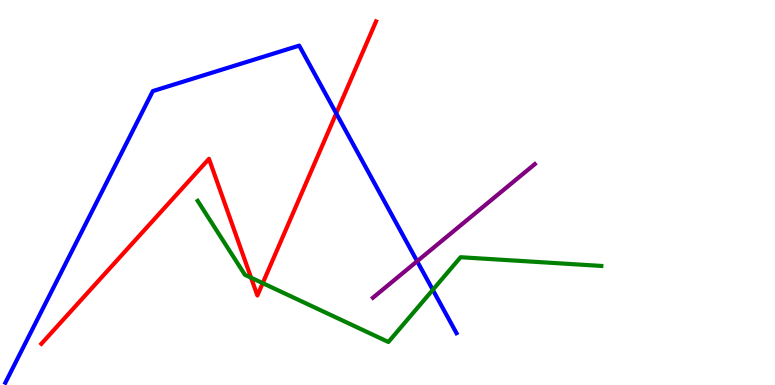[{'lines': ['blue', 'red'], 'intersections': [{'x': 4.34, 'y': 7.06}]}, {'lines': ['green', 'red'], 'intersections': [{'x': 3.24, 'y': 2.79}, {'x': 3.39, 'y': 2.65}]}, {'lines': ['purple', 'red'], 'intersections': []}, {'lines': ['blue', 'green'], 'intersections': [{'x': 5.58, 'y': 2.47}]}, {'lines': ['blue', 'purple'], 'intersections': [{'x': 5.38, 'y': 3.21}]}, {'lines': ['green', 'purple'], 'intersections': []}]